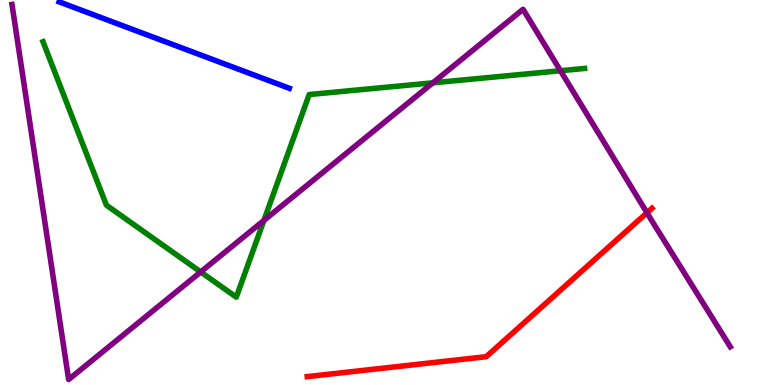[{'lines': ['blue', 'red'], 'intersections': []}, {'lines': ['green', 'red'], 'intersections': []}, {'lines': ['purple', 'red'], 'intersections': [{'x': 8.35, 'y': 4.47}]}, {'lines': ['blue', 'green'], 'intersections': []}, {'lines': ['blue', 'purple'], 'intersections': []}, {'lines': ['green', 'purple'], 'intersections': [{'x': 2.59, 'y': 2.94}, {'x': 3.41, 'y': 4.27}, {'x': 5.58, 'y': 7.85}, {'x': 7.23, 'y': 8.16}]}]